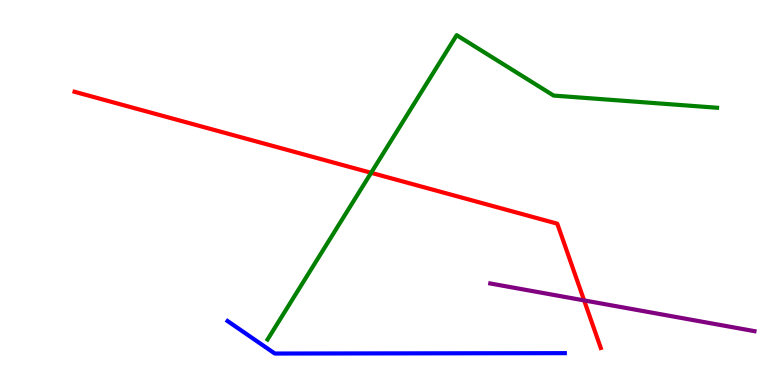[{'lines': ['blue', 'red'], 'intersections': []}, {'lines': ['green', 'red'], 'intersections': [{'x': 4.79, 'y': 5.51}]}, {'lines': ['purple', 'red'], 'intersections': [{'x': 7.54, 'y': 2.2}]}, {'lines': ['blue', 'green'], 'intersections': []}, {'lines': ['blue', 'purple'], 'intersections': []}, {'lines': ['green', 'purple'], 'intersections': []}]